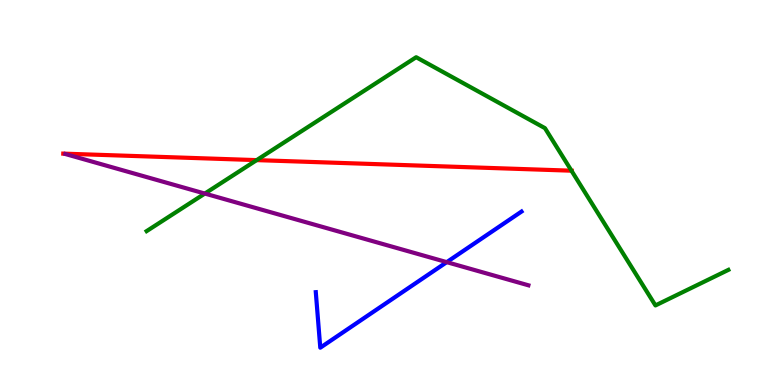[{'lines': ['blue', 'red'], 'intersections': []}, {'lines': ['green', 'red'], 'intersections': [{'x': 3.31, 'y': 5.84}, {'x': 7.37, 'y': 5.57}]}, {'lines': ['purple', 'red'], 'intersections': []}, {'lines': ['blue', 'green'], 'intersections': []}, {'lines': ['blue', 'purple'], 'intersections': [{'x': 5.76, 'y': 3.19}]}, {'lines': ['green', 'purple'], 'intersections': [{'x': 2.64, 'y': 4.97}]}]